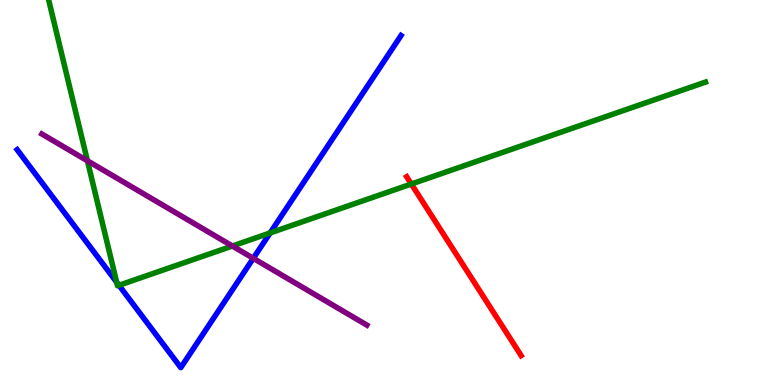[{'lines': ['blue', 'red'], 'intersections': []}, {'lines': ['green', 'red'], 'intersections': [{'x': 5.31, 'y': 5.22}]}, {'lines': ['purple', 'red'], 'intersections': []}, {'lines': ['blue', 'green'], 'intersections': [{'x': 1.51, 'y': 2.67}, {'x': 1.54, 'y': 2.59}, {'x': 3.49, 'y': 3.95}]}, {'lines': ['blue', 'purple'], 'intersections': [{'x': 3.27, 'y': 3.29}]}, {'lines': ['green', 'purple'], 'intersections': [{'x': 1.13, 'y': 5.82}, {'x': 3.0, 'y': 3.61}]}]